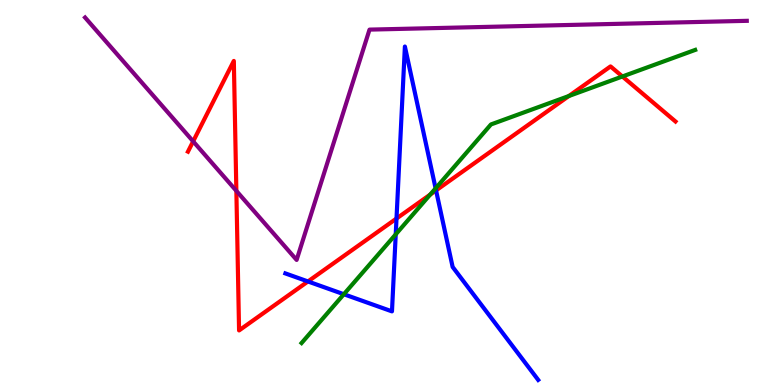[{'lines': ['blue', 'red'], 'intersections': [{'x': 3.97, 'y': 2.69}, {'x': 5.12, 'y': 4.32}, {'x': 5.63, 'y': 5.05}]}, {'lines': ['green', 'red'], 'intersections': [{'x': 5.55, 'y': 4.95}, {'x': 7.34, 'y': 7.51}, {'x': 8.03, 'y': 8.01}]}, {'lines': ['purple', 'red'], 'intersections': [{'x': 2.49, 'y': 6.33}, {'x': 3.05, 'y': 5.04}]}, {'lines': ['blue', 'green'], 'intersections': [{'x': 4.44, 'y': 2.36}, {'x': 5.11, 'y': 3.91}, {'x': 5.62, 'y': 5.11}]}, {'lines': ['blue', 'purple'], 'intersections': []}, {'lines': ['green', 'purple'], 'intersections': []}]